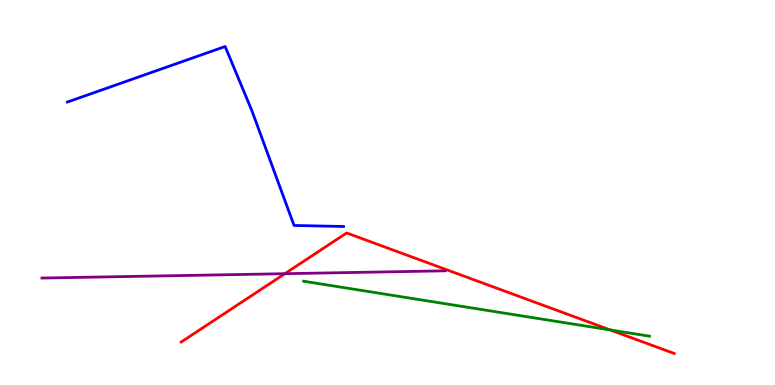[{'lines': ['blue', 'red'], 'intersections': []}, {'lines': ['green', 'red'], 'intersections': [{'x': 7.87, 'y': 1.43}]}, {'lines': ['purple', 'red'], 'intersections': [{'x': 3.68, 'y': 2.89}]}, {'lines': ['blue', 'green'], 'intersections': []}, {'lines': ['blue', 'purple'], 'intersections': []}, {'lines': ['green', 'purple'], 'intersections': []}]